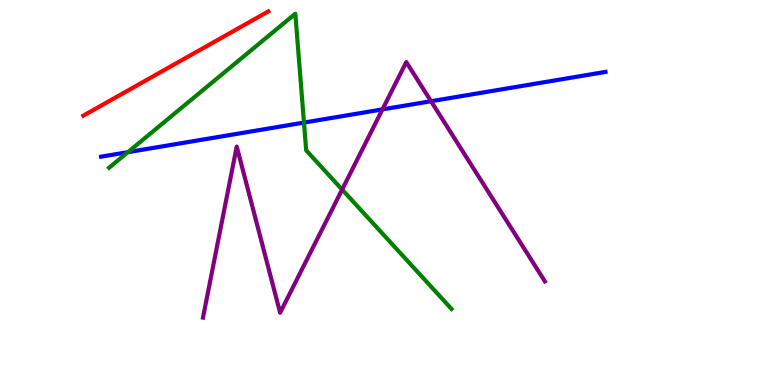[{'lines': ['blue', 'red'], 'intersections': []}, {'lines': ['green', 'red'], 'intersections': []}, {'lines': ['purple', 'red'], 'intersections': []}, {'lines': ['blue', 'green'], 'intersections': [{'x': 1.65, 'y': 6.05}, {'x': 3.92, 'y': 6.82}]}, {'lines': ['blue', 'purple'], 'intersections': [{'x': 4.94, 'y': 7.16}, {'x': 5.56, 'y': 7.37}]}, {'lines': ['green', 'purple'], 'intersections': [{'x': 4.41, 'y': 5.08}]}]